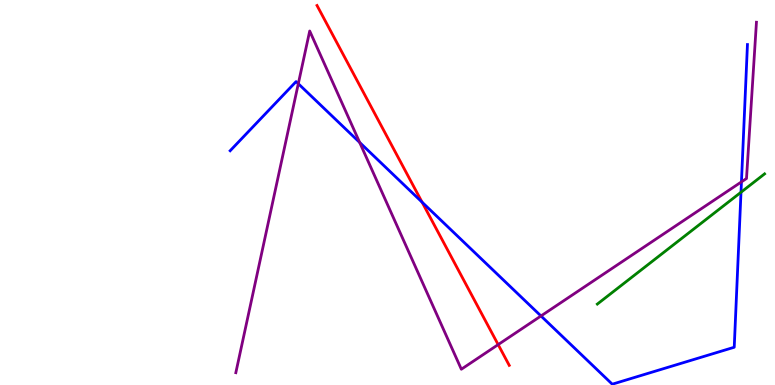[{'lines': ['blue', 'red'], 'intersections': [{'x': 5.45, 'y': 4.75}]}, {'lines': ['green', 'red'], 'intersections': []}, {'lines': ['purple', 'red'], 'intersections': [{'x': 6.43, 'y': 1.05}]}, {'lines': ['blue', 'green'], 'intersections': [{'x': 9.56, 'y': 5.01}]}, {'lines': ['blue', 'purple'], 'intersections': [{'x': 3.85, 'y': 7.83}, {'x': 4.64, 'y': 6.3}, {'x': 6.98, 'y': 1.79}, {'x': 9.57, 'y': 5.28}]}, {'lines': ['green', 'purple'], 'intersections': []}]